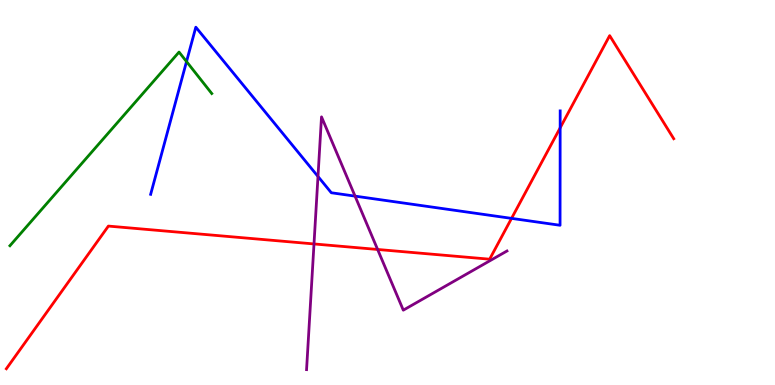[{'lines': ['blue', 'red'], 'intersections': [{'x': 6.6, 'y': 4.33}, {'x': 7.23, 'y': 6.68}]}, {'lines': ['green', 'red'], 'intersections': []}, {'lines': ['purple', 'red'], 'intersections': [{'x': 4.05, 'y': 3.66}, {'x': 4.87, 'y': 3.52}]}, {'lines': ['blue', 'green'], 'intersections': [{'x': 2.41, 'y': 8.4}]}, {'lines': ['blue', 'purple'], 'intersections': [{'x': 4.1, 'y': 5.42}, {'x': 4.58, 'y': 4.91}]}, {'lines': ['green', 'purple'], 'intersections': []}]